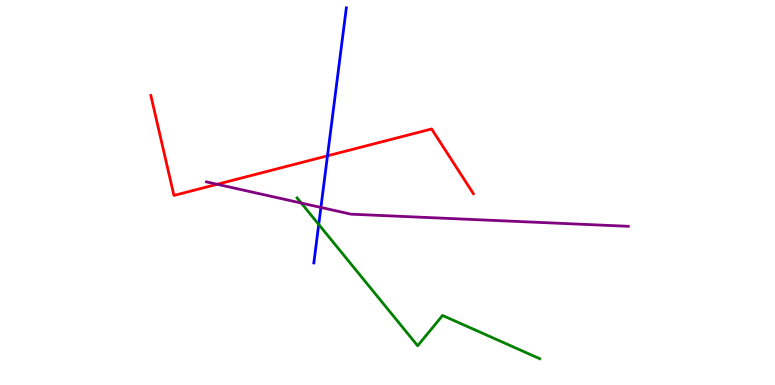[{'lines': ['blue', 'red'], 'intersections': [{'x': 4.23, 'y': 5.95}]}, {'lines': ['green', 'red'], 'intersections': []}, {'lines': ['purple', 'red'], 'intersections': [{'x': 2.8, 'y': 5.21}]}, {'lines': ['blue', 'green'], 'intersections': [{'x': 4.11, 'y': 4.17}]}, {'lines': ['blue', 'purple'], 'intersections': [{'x': 4.14, 'y': 4.61}]}, {'lines': ['green', 'purple'], 'intersections': [{'x': 3.89, 'y': 4.73}]}]